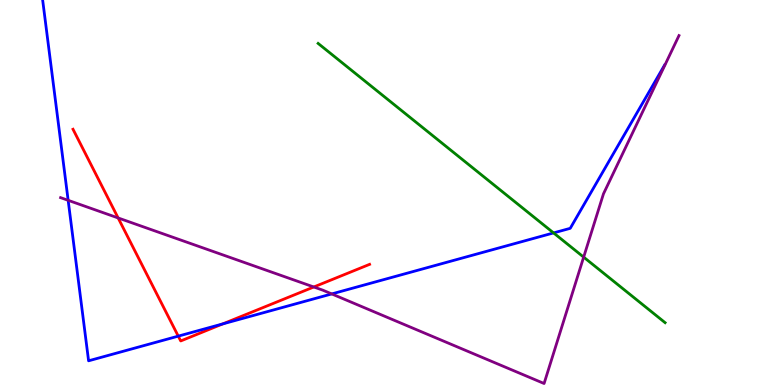[{'lines': ['blue', 'red'], 'intersections': [{'x': 2.3, 'y': 1.27}, {'x': 2.87, 'y': 1.59}]}, {'lines': ['green', 'red'], 'intersections': []}, {'lines': ['purple', 'red'], 'intersections': [{'x': 1.52, 'y': 4.34}, {'x': 4.05, 'y': 2.55}]}, {'lines': ['blue', 'green'], 'intersections': [{'x': 7.14, 'y': 3.95}]}, {'lines': ['blue', 'purple'], 'intersections': [{'x': 0.879, 'y': 4.8}, {'x': 4.28, 'y': 2.37}]}, {'lines': ['green', 'purple'], 'intersections': [{'x': 7.53, 'y': 3.32}]}]